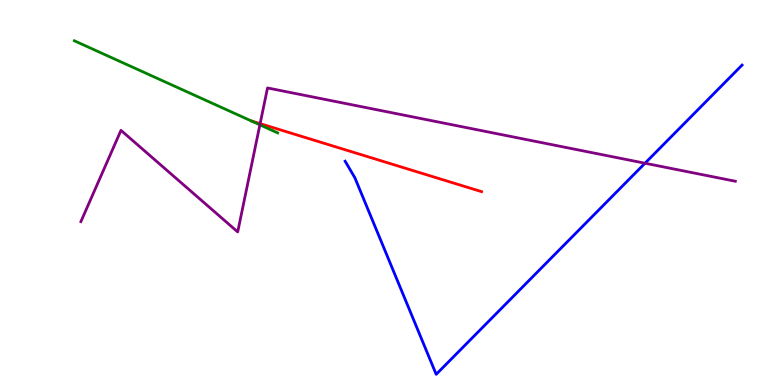[{'lines': ['blue', 'red'], 'intersections': []}, {'lines': ['green', 'red'], 'intersections': []}, {'lines': ['purple', 'red'], 'intersections': [{'x': 3.36, 'y': 6.79}]}, {'lines': ['blue', 'green'], 'intersections': []}, {'lines': ['blue', 'purple'], 'intersections': [{'x': 8.32, 'y': 5.76}]}, {'lines': ['green', 'purple'], 'intersections': [{'x': 3.35, 'y': 6.76}]}]